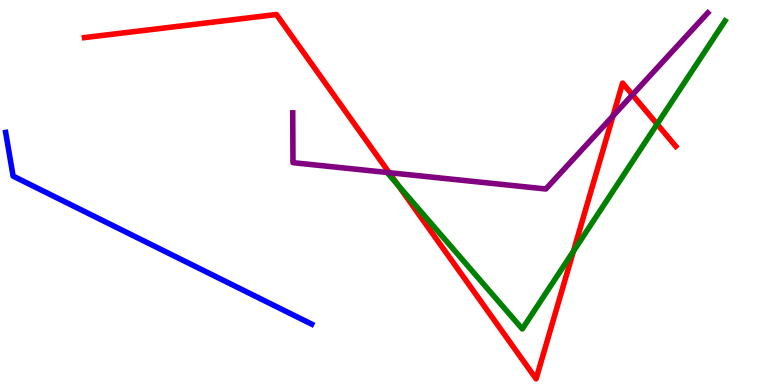[{'lines': ['blue', 'red'], 'intersections': []}, {'lines': ['green', 'red'], 'intersections': [{'x': 5.14, 'y': 5.19}, {'x': 7.4, 'y': 3.47}, {'x': 8.48, 'y': 6.78}]}, {'lines': ['purple', 'red'], 'intersections': [{'x': 5.02, 'y': 5.51}, {'x': 7.91, 'y': 6.99}, {'x': 8.16, 'y': 7.54}]}, {'lines': ['blue', 'green'], 'intersections': []}, {'lines': ['blue', 'purple'], 'intersections': []}, {'lines': ['green', 'purple'], 'intersections': []}]